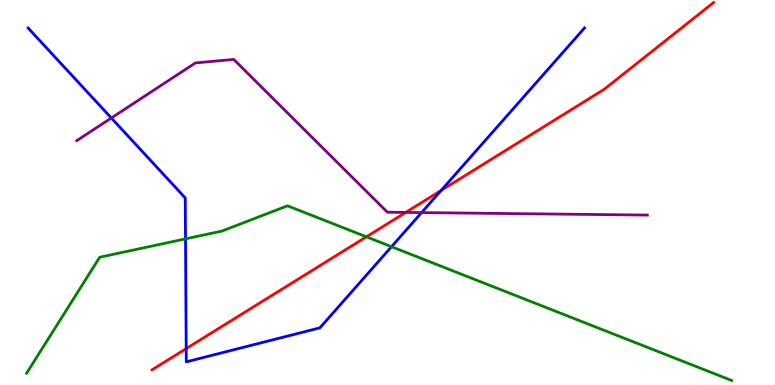[{'lines': ['blue', 'red'], 'intersections': [{'x': 2.4, 'y': 0.946}, {'x': 5.69, 'y': 5.05}]}, {'lines': ['green', 'red'], 'intersections': [{'x': 4.73, 'y': 3.85}]}, {'lines': ['purple', 'red'], 'intersections': [{'x': 5.24, 'y': 4.48}]}, {'lines': ['blue', 'green'], 'intersections': [{'x': 2.39, 'y': 3.8}, {'x': 5.05, 'y': 3.59}]}, {'lines': ['blue', 'purple'], 'intersections': [{'x': 1.44, 'y': 6.94}, {'x': 5.44, 'y': 4.48}]}, {'lines': ['green', 'purple'], 'intersections': []}]